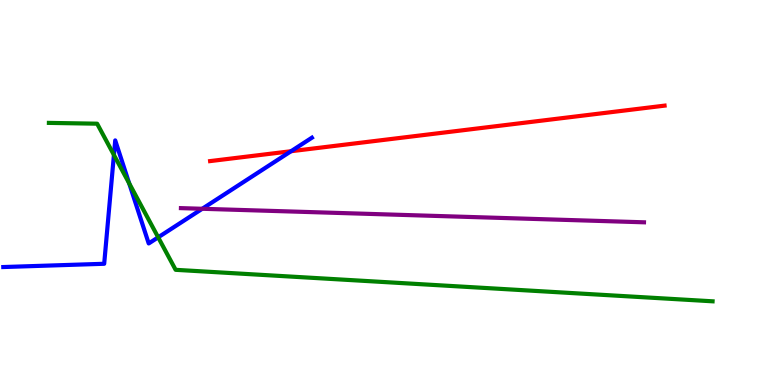[{'lines': ['blue', 'red'], 'intersections': [{'x': 3.76, 'y': 6.07}]}, {'lines': ['green', 'red'], 'intersections': []}, {'lines': ['purple', 'red'], 'intersections': []}, {'lines': ['blue', 'green'], 'intersections': [{'x': 1.47, 'y': 5.98}, {'x': 1.67, 'y': 5.24}, {'x': 2.04, 'y': 3.84}]}, {'lines': ['blue', 'purple'], 'intersections': [{'x': 2.61, 'y': 4.58}]}, {'lines': ['green', 'purple'], 'intersections': []}]